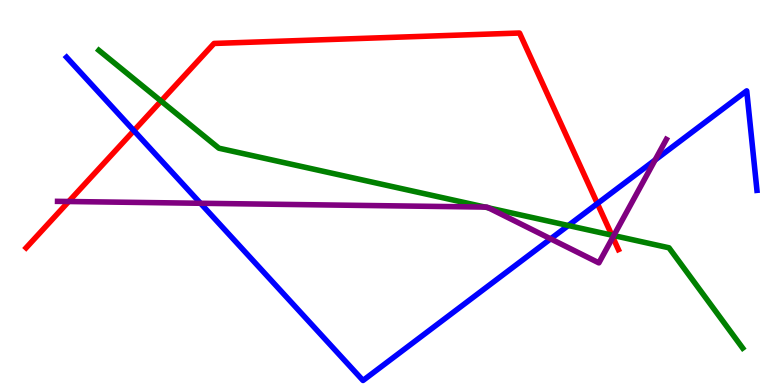[{'lines': ['blue', 'red'], 'intersections': [{'x': 1.73, 'y': 6.61}, {'x': 7.71, 'y': 4.71}]}, {'lines': ['green', 'red'], 'intersections': [{'x': 2.08, 'y': 7.37}, {'x': 7.89, 'y': 3.89}]}, {'lines': ['purple', 'red'], 'intersections': [{'x': 0.887, 'y': 4.77}, {'x': 7.91, 'y': 3.84}]}, {'lines': ['blue', 'green'], 'intersections': [{'x': 7.33, 'y': 4.14}]}, {'lines': ['blue', 'purple'], 'intersections': [{'x': 2.59, 'y': 4.72}, {'x': 7.11, 'y': 3.8}, {'x': 8.45, 'y': 5.84}]}, {'lines': ['green', 'purple'], 'intersections': [{'x': 6.26, 'y': 4.62}, {'x': 6.3, 'y': 4.6}, {'x': 7.92, 'y': 3.88}]}]